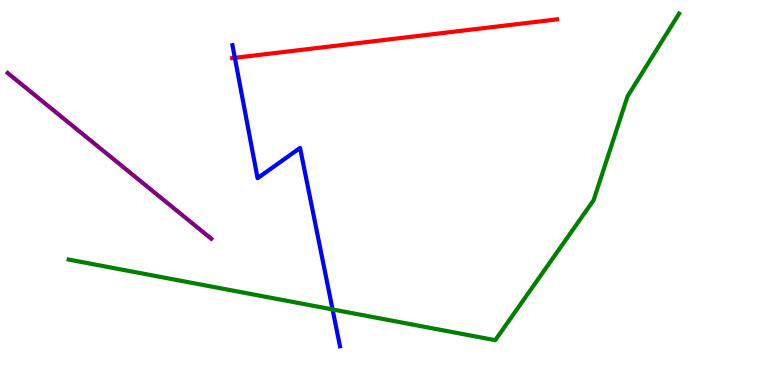[{'lines': ['blue', 'red'], 'intersections': [{'x': 3.03, 'y': 8.5}]}, {'lines': ['green', 'red'], 'intersections': []}, {'lines': ['purple', 'red'], 'intersections': []}, {'lines': ['blue', 'green'], 'intersections': [{'x': 4.29, 'y': 1.96}]}, {'lines': ['blue', 'purple'], 'intersections': []}, {'lines': ['green', 'purple'], 'intersections': []}]